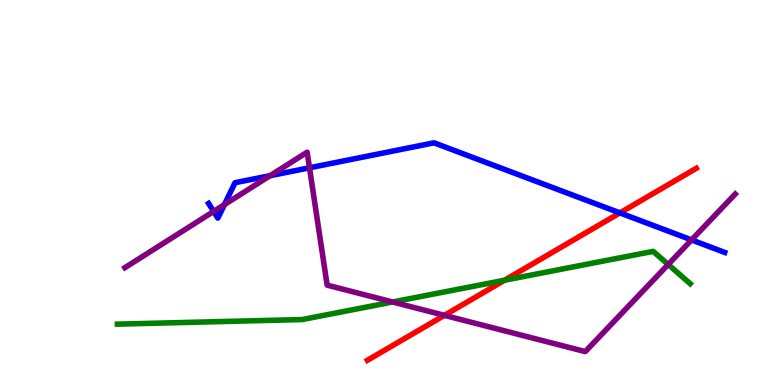[{'lines': ['blue', 'red'], 'intersections': [{'x': 8.0, 'y': 4.47}]}, {'lines': ['green', 'red'], 'intersections': [{'x': 6.51, 'y': 2.72}]}, {'lines': ['purple', 'red'], 'intersections': [{'x': 5.73, 'y': 1.81}]}, {'lines': ['blue', 'green'], 'intersections': []}, {'lines': ['blue', 'purple'], 'intersections': [{'x': 2.76, 'y': 4.51}, {'x': 2.9, 'y': 4.69}, {'x': 3.48, 'y': 5.44}, {'x': 3.99, 'y': 5.64}, {'x': 8.92, 'y': 3.77}]}, {'lines': ['green', 'purple'], 'intersections': [{'x': 5.07, 'y': 2.16}, {'x': 8.62, 'y': 3.13}]}]